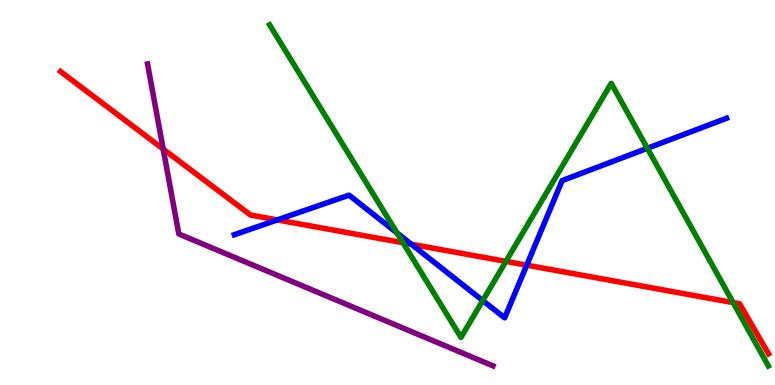[{'lines': ['blue', 'red'], 'intersections': [{'x': 3.58, 'y': 4.29}, {'x': 5.31, 'y': 3.66}, {'x': 6.8, 'y': 3.11}]}, {'lines': ['green', 'red'], 'intersections': [{'x': 5.2, 'y': 3.7}, {'x': 6.53, 'y': 3.21}, {'x': 9.46, 'y': 2.14}]}, {'lines': ['purple', 'red'], 'intersections': [{'x': 2.11, 'y': 6.13}]}, {'lines': ['blue', 'green'], 'intersections': [{'x': 5.12, 'y': 3.95}, {'x': 6.23, 'y': 2.19}, {'x': 8.35, 'y': 6.15}]}, {'lines': ['blue', 'purple'], 'intersections': []}, {'lines': ['green', 'purple'], 'intersections': []}]